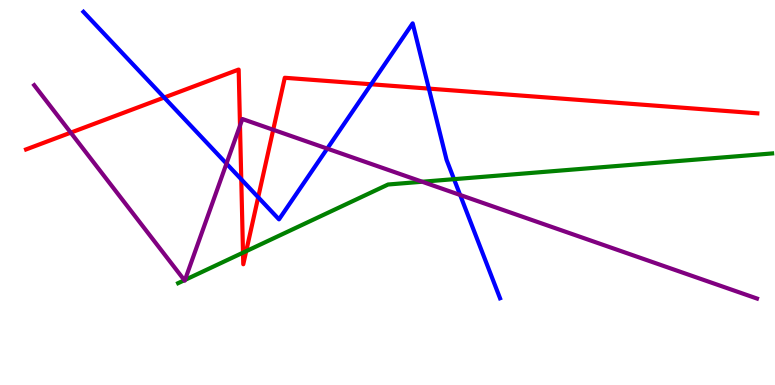[{'lines': ['blue', 'red'], 'intersections': [{'x': 2.12, 'y': 7.47}, {'x': 3.11, 'y': 5.34}, {'x': 3.33, 'y': 4.88}, {'x': 4.79, 'y': 7.81}, {'x': 5.53, 'y': 7.7}]}, {'lines': ['green', 'red'], 'intersections': [{'x': 3.14, 'y': 3.44}, {'x': 3.18, 'y': 3.48}]}, {'lines': ['purple', 'red'], 'intersections': [{'x': 0.913, 'y': 6.55}, {'x': 3.1, 'y': 6.74}, {'x': 3.53, 'y': 6.63}]}, {'lines': ['blue', 'green'], 'intersections': [{'x': 5.86, 'y': 5.35}]}, {'lines': ['blue', 'purple'], 'intersections': [{'x': 2.92, 'y': 5.75}, {'x': 4.22, 'y': 6.14}, {'x': 5.94, 'y': 4.94}]}, {'lines': ['green', 'purple'], 'intersections': [{'x': 2.38, 'y': 2.72}, {'x': 2.39, 'y': 2.73}, {'x': 5.45, 'y': 5.28}]}]